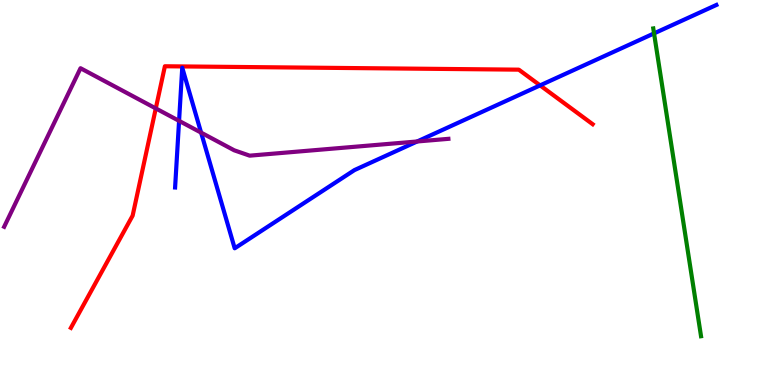[{'lines': ['blue', 'red'], 'intersections': [{'x': 6.97, 'y': 7.78}]}, {'lines': ['green', 'red'], 'intersections': []}, {'lines': ['purple', 'red'], 'intersections': [{'x': 2.01, 'y': 7.18}]}, {'lines': ['blue', 'green'], 'intersections': [{'x': 8.44, 'y': 9.13}]}, {'lines': ['blue', 'purple'], 'intersections': [{'x': 2.31, 'y': 6.86}, {'x': 2.59, 'y': 6.56}, {'x': 5.38, 'y': 6.33}]}, {'lines': ['green', 'purple'], 'intersections': []}]